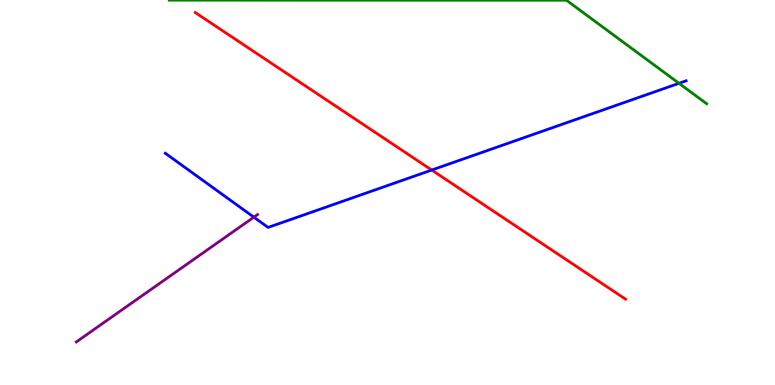[{'lines': ['blue', 'red'], 'intersections': [{'x': 5.57, 'y': 5.58}]}, {'lines': ['green', 'red'], 'intersections': []}, {'lines': ['purple', 'red'], 'intersections': []}, {'lines': ['blue', 'green'], 'intersections': [{'x': 8.76, 'y': 7.84}]}, {'lines': ['blue', 'purple'], 'intersections': [{'x': 3.28, 'y': 4.36}]}, {'lines': ['green', 'purple'], 'intersections': []}]